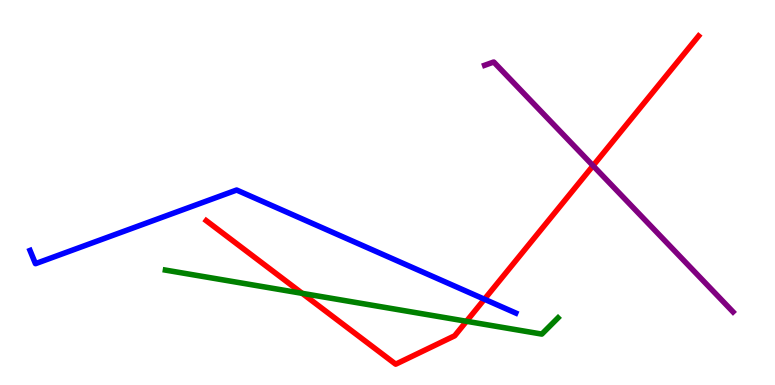[{'lines': ['blue', 'red'], 'intersections': [{'x': 6.25, 'y': 2.23}]}, {'lines': ['green', 'red'], 'intersections': [{'x': 3.9, 'y': 2.38}, {'x': 6.02, 'y': 1.66}]}, {'lines': ['purple', 'red'], 'intersections': [{'x': 7.65, 'y': 5.7}]}, {'lines': ['blue', 'green'], 'intersections': []}, {'lines': ['blue', 'purple'], 'intersections': []}, {'lines': ['green', 'purple'], 'intersections': []}]